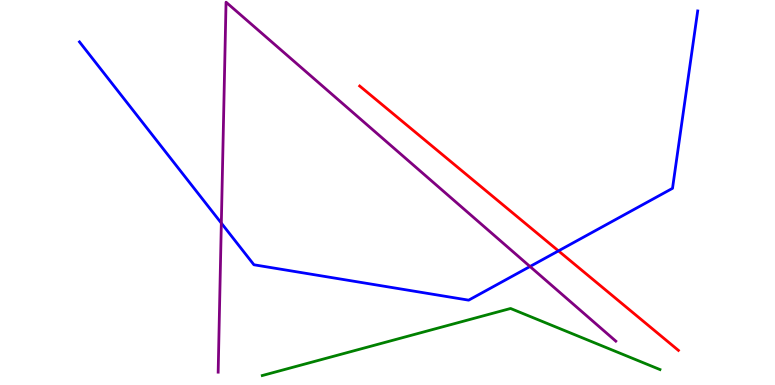[{'lines': ['blue', 'red'], 'intersections': [{'x': 7.21, 'y': 3.48}]}, {'lines': ['green', 'red'], 'intersections': []}, {'lines': ['purple', 'red'], 'intersections': []}, {'lines': ['blue', 'green'], 'intersections': []}, {'lines': ['blue', 'purple'], 'intersections': [{'x': 2.86, 'y': 4.2}, {'x': 6.84, 'y': 3.08}]}, {'lines': ['green', 'purple'], 'intersections': []}]